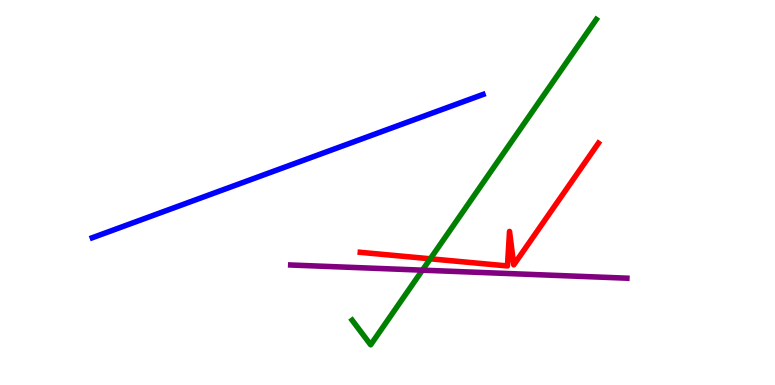[{'lines': ['blue', 'red'], 'intersections': []}, {'lines': ['green', 'red'], 'intersections': [{'x': 5.55, 'y': 3.28}]}, {'lines': ['purple', 'red'], 'intersections': []}, {'lines': ['blue', 'green'], 'intersections': []}, {'lines': ['blue', 'purple'], 'intersections': []}, {'lines': ['green', 'purple'], 'intersections': [{'x': 5.45, 'y': 2.98}]}]